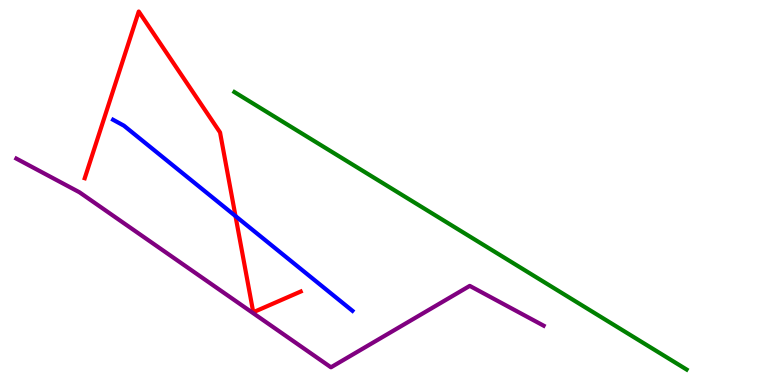[{'lines': ['blue', 'red'], 'intersections': [{'x': 3.04, 'y': 4.39}]}, {'lines': ['green', 'red'], 'intersections': []}, {'lines': ['purple', 'red'], 'intersections': []}, {'lines': ['blue', 'green'], 'intersections': []}, {'lines': ['blue', 'purple'], 'intersections': []}, {'lines': ['green', 'purple'], 'intersections': []}]